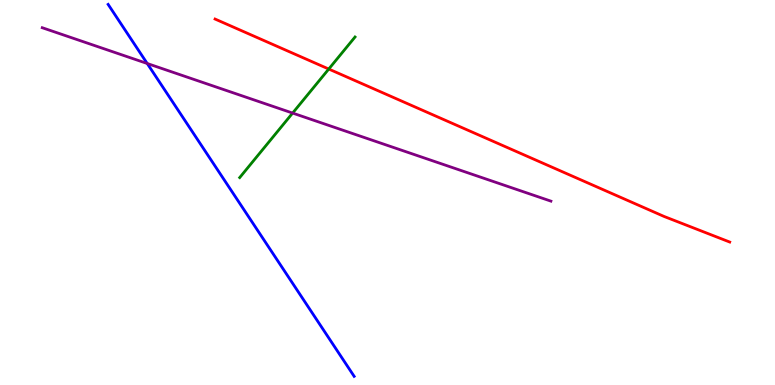[{'lines': ['blue', 'red'], 'intersections': []}, {'lines': ['green', 'red'], 'intersections': [{'x': 4.24, 'y': 8.21}]}, {'lines': ['purple', 'red'], 'intersections': []}, {'lines': ['blue', 'green'], 'intersections': []}, {'lines': ['blue', 'purple'], 'intersections': [{'x': 1.9, 'y': 8.35}]}, {'lines': ['green', 'purple'], 'intersections': [{'x': 3.78, 'y': 7.06}]}]